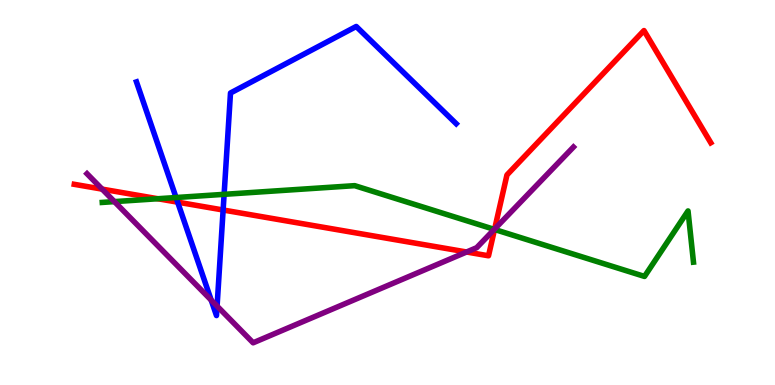[{'lines': ['blue', 'red'], 'intersections': [{'x': 2.29, 'y': 4.75}, {'x': 2.88, 'y': 4.55}]}, {'lines': ['green', 'red'], 'intersections': [{'x': 2.04, 'y': 4.84}, {'x': 6.38, 'y': 4.04}]}, {'lines': ['purple', 'red'], 'intersections': [{'x': 1.32, 'y': 5.09}, {'x': 6.02, 'y': 3.45}, {'x': 6.38, 'y': 4.05}]}, {'lines': ['blue', 'green'], 'intersections': [{'x': 2.27, 'y': 4.87}, {'x': 2.89, 'y': 4.95}]}, {'lines': ['blue', 'purple'], 'intersections': [{'x': 2.73, 'y': 2.21}, {'x': 2.8, 'y': 2.05}]}, {'lines': ['green', 'purple'], 'intersections': [{'x': 1.48, 'y': 4.76}, {'x': 6.38, 'y': 4.04}]}]